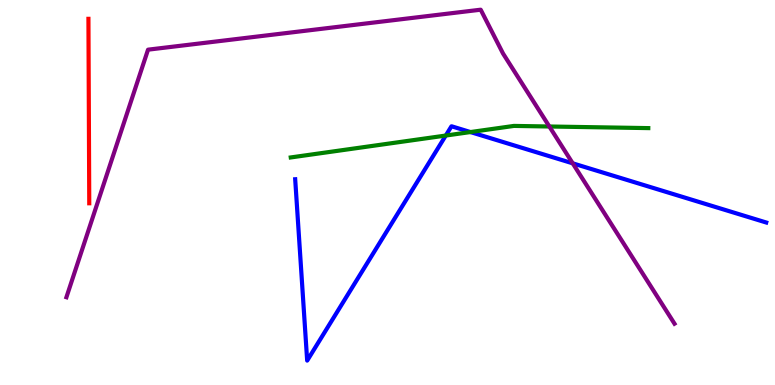[{'lines': ['blue', 'red'], 'intersections': []}, {'lines': ['green', 'red'], 'intersections': []}, {'lines': ['purple', 'red'], 'intersections': []}, {'lines': ['blue', 'green'], 'intersections': [{'x': 5.75, 'y': 6.48}, {'x': 6.07, 'y': 6.57}]}, {'lines': ['blue', 'purple'], 'intersections': [{'x': 7.39, 'y': 5.76}]}, {'lines': ['green', 'purple'], 'intersections': [{'x': 7.09, 'y': 6.71}]}]